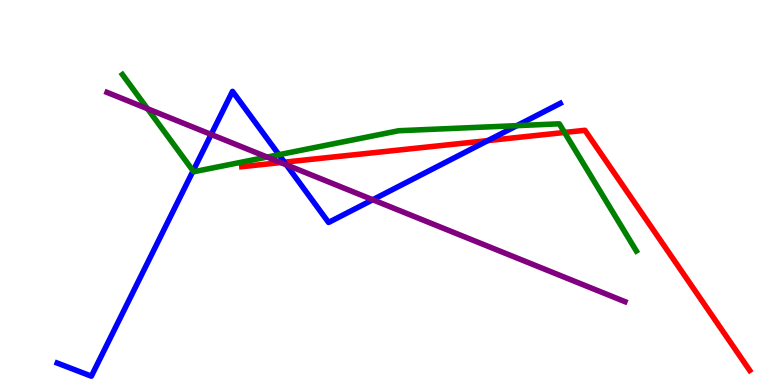[{'lines': ['blue', 'red'], 'intersections': [{'x': 3.67, 'y': 5.79}, {'x': 6.29, 'y': 6.35}]}, {'lines': ['green', 'red'], 'intersections': [{'x': 7.28, 'y': 6.56}]}, {'lines': ['purple', 'red'], 'intersections': [{'x': 3.62, 'y': 5.78}]}, {'lines': ['blue', 'green'], 'intersections': [{'x': 2.49, 'y': 5.56}, {'x': 3.6, 'y': 5.98}, {'x': 6.67, 'y': 6.74}]}, {'lines': ['blue', 'purple'], 'intersections': [{'x': 2.72, 'y': 6.51}, {'x': 3.7, 'y': 5.72}, {'x': 4.81, 'y': 4.81}]}, {'lines': ['green', 'purple'], 'intersections': [{'x': 1.9, 'y': 7.18}, {'x': 3.45, 'y': 5.92}]}]